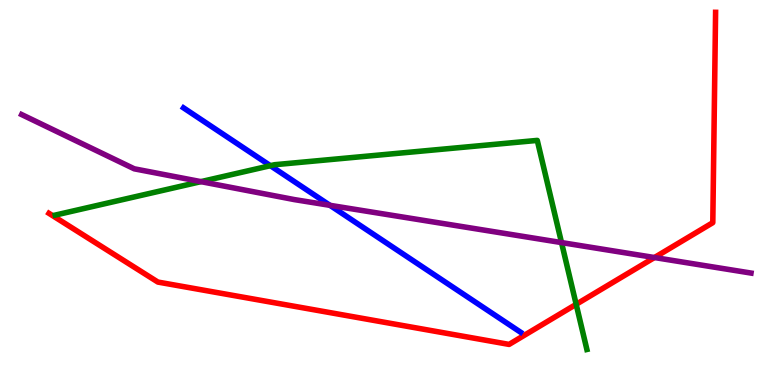[{'lines': ['blue', 'red'], 'intersections': []}, {'lines': ['green', 'red'], 'intersections': [{'x': 7.43, 'y': 2.1}]}, {'lines': ['purple', 'red'], 'intersections': [{'x': 8.44, 'y': 3.31}]}, {'lines': ['blue', 'green'], 'intersections': [{'x': 3.49, 'y': 5.7}]}, {'lines': ['blue', 'purple'], 'intersections': [{'x': 4.26, 'y': 4.67}]}, {'lines': ['green', 'purple'], 'intersections': [{'x': 2.59, 'y': 5.28}, {'x': 7.25, 'y': 3.7}]}]